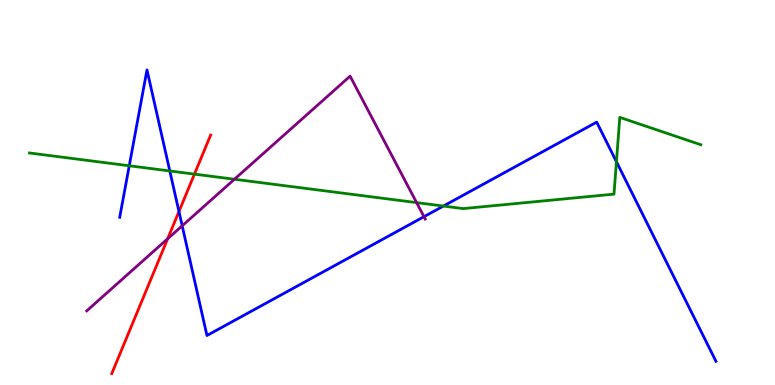[{'lines': ['blue', 'red'], 'intersections': [{'x': 2.31, 'y': 4.51}]}, {'lines': ['green', 'red'], 'intersections': [{'x': 2.51, 'y': 5.48}]}, {'lines': ['purple', 'red'], 'intersections': [{'x': 2.16, 'y': 3.8}]}, {'lines': ['blue', 'green'], 'intersections': [{'x': 1.67, 'y': 5.69}, {'x': 2.19, 'y': 5.56}, {'x': 5.72, 'y': 4.65}, {'x': 7.95, 'y': 5.8}]}, {'lines': ['blue', 'purple'], 'intersections': [{'x': 2.35, 'y': 4.13}, {'x': 5.47, 'y': 4.37}]}, {'lines': ['green', 'purple'], 'intersections': [{'x': 3.02, 'y': 5.34}, {'x': 5.38, 'y': 4.74}]}]